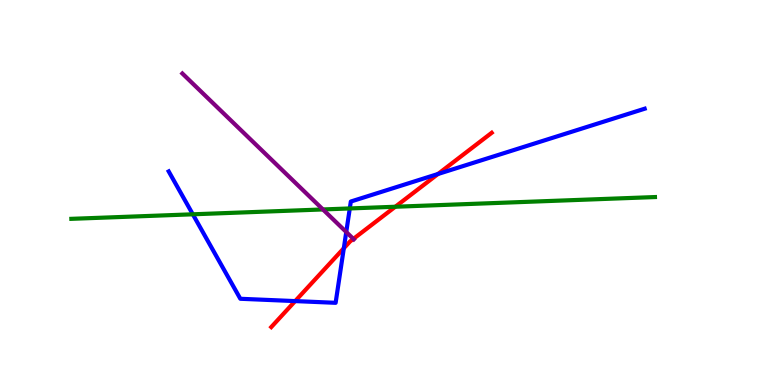[{'lines': ['blue', 'red'], 'intersections': [{'x': 3.81, 'y': 2.18}, {'x': 4.44, 'y': 3.55}, {'x': 5.65, 'y': 5.48}]}, {'lines': ['green', 'red'], 'intersections': [{'x': 5.1, 'y': 4.63}]}, {'lines': ['purple', 'red'], 'intersections': [{'x': 4.56, 'y': 3.79}]}, {'lines': ['blue', 'green'], 'intersections': [{'x': 2.49, 'y': 4.43}, {'x': 4.51, 'y': 4.59}]}, {'lines': ['blue', 'purple'], 'intersections': [{'x': 4.47, 'y': 3.97}]}, {'lines': ['green', 'purple'], 'intersections': [{'x': 4.17, 'y': 4.56}]}]